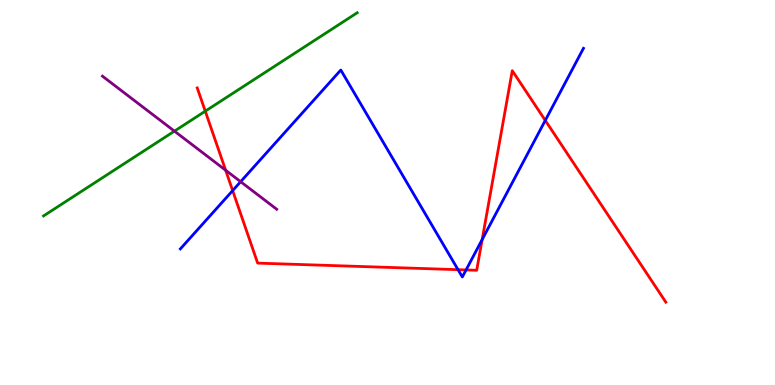[{'lines': ['blue', 'red'], 'intersections': [{'x': 3.0, 'y': 5.05}, {'x': 5.91, 'y': 3.0}, {'x': 6.01, 'y': 2.99}, {'x': 6.22, 'y': 3.78}, {'x': 7.04, 'y': 6.87}]}, {'lines': ['green', 'red'], 'intersections': [{'x': 2.65, 'y': 7.11}]}, {'lines': ['purple', 'red'], 'intersections': [{'x': 2.91, 'y': 5.58}]}, {'lines': ['blue', 'green'], 'intersections': []}, {'lines': ['blue', 'purple'], 'intersections': [{'x': 3.11, 'y': 5.28}]}, {'lines': ['green', 'purple'], 'intersections': [{'x': 2.25, 'y': 6.59}]}]